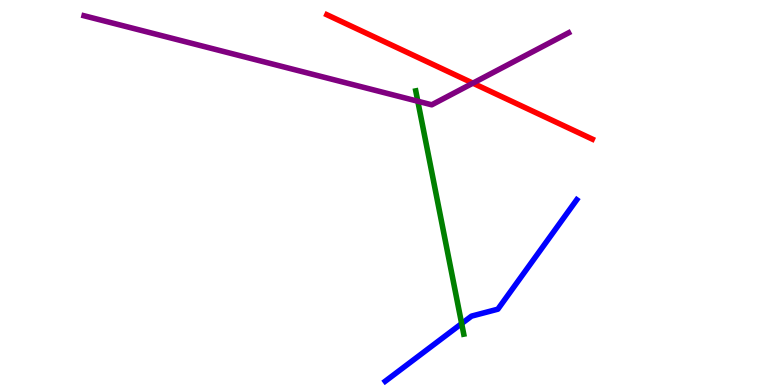[{'lines': ['blue', 'red'], 'intersections': []}, {'lines': ['green', 'red'], 'intersections': []}, {'lines': ['purple', 'red'], 'intersections': [{'x': 6.1, 'y': 7.84}]}, {'lines': ['blue', 'green'], 'intersections': [{'x': 5.96, 'y': 1.6}]}, {'lines': ['blue', 'purple'], 'intersections': []}, {'lines': ['green', 'purple'], 'intersections': [{'x': 5.39, 'y': 7.37}]}]